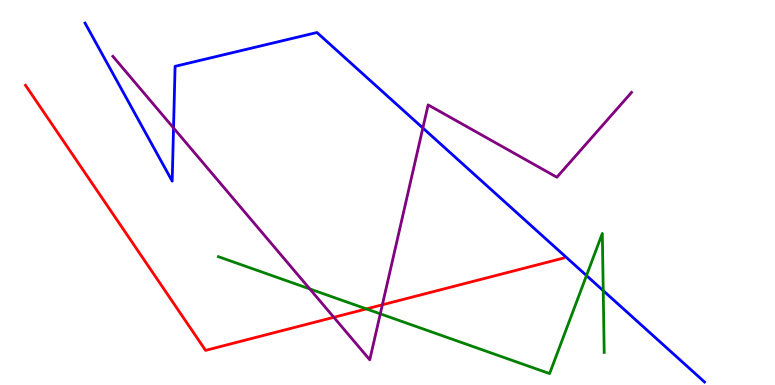[{'lines': ['blue', 'red'], 'intersections': []}, {'lines': ['green', 'red'], 'intersections': [{'x': 4.73, 'y': 1.98}]}, {'lines': ['purple', 'red'], 'intersections': [{'x': 4.31, 'y': 1.76}, {'x': 4.93, 'y': 2.08}]}, {'lines': ['blue', 'green'], 'intersections': [{'x': 7.57, 'y': 2.84}, {'x': 7.78, 'y': 2.45}]}, {'lines': ['blue', 'purple'], 'intersections': [{'x': 2.24, 'y': 6.68}, {'x': 5.46, 'y': 6.68}]}, {'lines': ['green', 'purple'], 'intersections': [{'x': 4.0, 'y': 2.5}, {'x': 4.91, 'y': 1.85}]}]